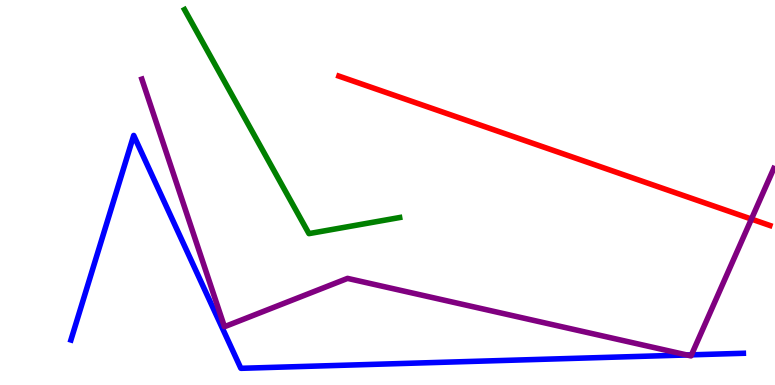[{'lines': ['blue', 'red'], 'intersections': []}, {'lines': ['green', 'red'], 'intersections': []}, {'lines': ['purple', 'red'], 'intersections': [{'x': 9.7, 'y': 4.31}]}, {'lines': ['blue', 'green'], 'intersections': []}, {'lines': ['blue', 'purple'], 'intersections': [{'x': 8.86, 'y': 0.78}, {'x': 8.92, 'y': 0.783}]}, {'lines': ['green', 'purple'], 'intersections': []}]